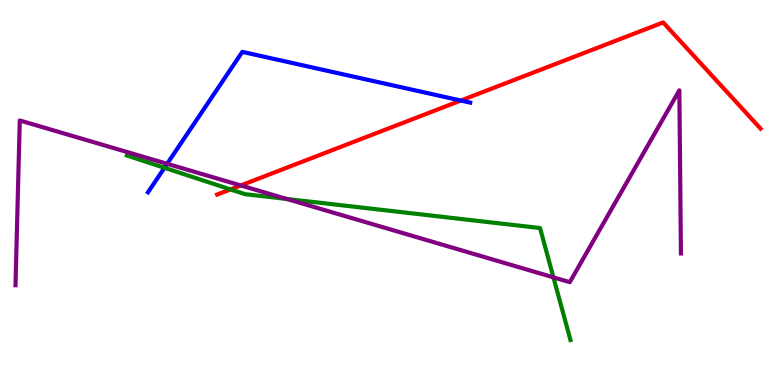[{'lines': ['blue', 'red'], 'intersections': [{'x': 5.95, 'y': 7.39}]}, {'lines': ['green', 'red'], 'intersections': [{'x': 2.97, 'y': 5.08}]}, {'lines': ['purple', 'red'], 'intersections': [{'x': 3.11, 'y': 5.18}]}, {'lines': ['blue', 'green'], 'intersections': [{'x': 2.12, 'y': 5.64}]}, {'lines': ['blue', 'purple'], 'intersections': [{'x': 2.16, 'y': 5.75}]}, {'lines': ['green', 'purple'], 'intersections': [{'x': 3.7, 'y': 4.83}, {'x': 7.14, 'y': 2.8}]}]